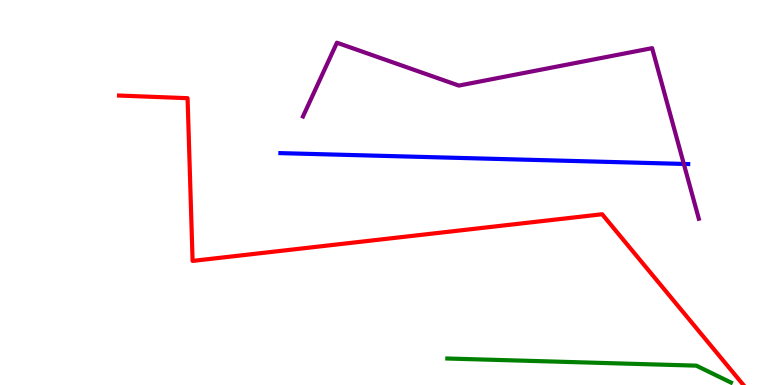[{'lines': ['blue', 'red'], 'intersections': []}, {'lines': ['green', 'red'], 'intersections': []}, {'lines': ['purple', 'red'], 'intersections': []}, {'lines': ['blue', 'green'], 'intersections': []}, {'lines': ['blue', 'purple'], 'intersections': [{'x': 8.82, 'y': 5.74}]}, {'lines': ['green', 'purple'], 'intersections': []}]